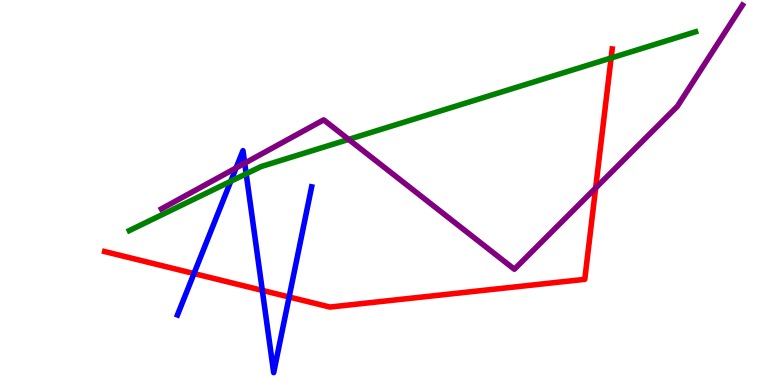[{'lines': ['blue', 'red'], 'intersections': [{'x': 2.5, 'y': 2.89}, {'x': 3.38, 'y': 2.46}, {'x': 3.73, 'y': 2.29}]}, {'lines': ['green', 'red'], 'intersections': [{'x': 7.89, 'y': 8.49}]}, {'lines': ['purple', 'red'], 'intersections': [{'x': 7.69, 'y': 5.12}]}, {'lines': ['blue', 'green'], 'intersections': [{'x': 2.98, 'y': 5.29}, {'x': 3.18, 'y': 5.49}]}, {'lines': ['blue', 'purple'], 'intersections': [{'x': 3.05, 'y': 5.64}, {'x': 3.16, 'y': 5.76}]}, {'lines': ['green', 'purple'], 'intersections': [{'x': 4.5, 'y': 6.38}]}]